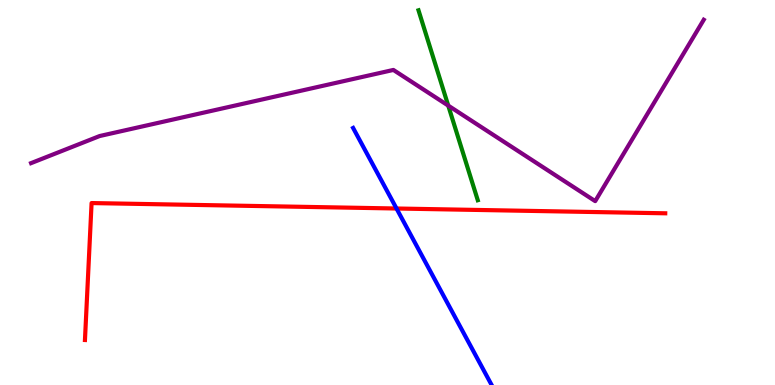[{'lines': ['blue', 'red'], 'intersections': [{'x': 5.12, 'y': 4.58}]}, {'lines': ['green', 'red'], 'intersections': []}, {'lines': ['purple', 'red'], 'intersections': []}, {'lines': ['blue', 'green'], 'intersections': []}, {'lines': ['blue', 'purple'], 'intersections': []}, {'lines': ['green', 'purple'], 'intersections': [{'x': 5.78, 'y': 7.26}]}]